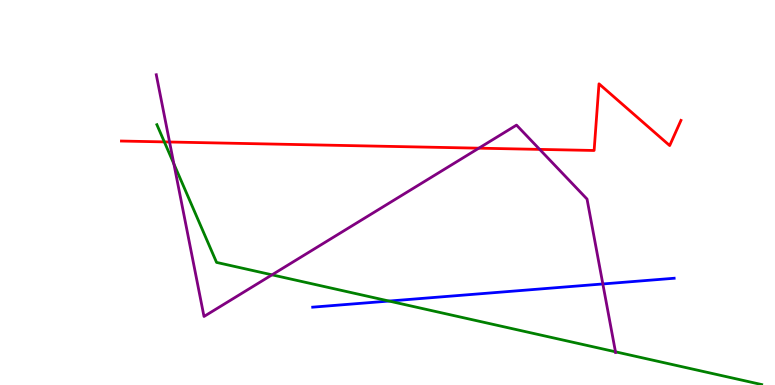[{'lines': ['blue', 'red'], 'intersections': []}, {'lines': ['green', 'red'], 'intersections': [{'x': 2.12, 'y': 6.31}]}, {'lines': ['purple', 'red'], 'intersections': [{'x': 2.19, 'y': 6.31}, {'x': 6.18, 'y': 6.15}, {'x': 6.96, 'y': 6.12}]}, {'lines': ['blue', 'green'], 'intersections': [{'x': 5.02, 'y': 2.18}]}, {'lines': ['blue', 'purple'], 'intersections': [{'x': 7.78, 'y': 2.62}]}, {'lines': ['green', 'purple'], 'intersections': [{'x': 2.24, 'y': 5.74}, {'x': 3.51, 'y': 2.86}, {'x': 7.94, 'y': 0.862}]}]